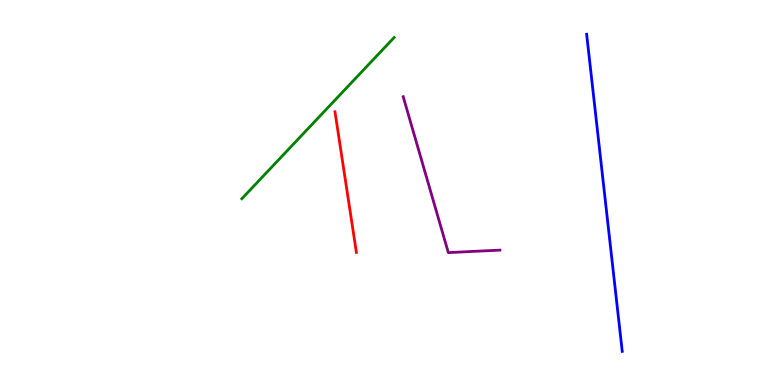[{'lines': ['blue', 'red'], 'intersections': []}, {'lines': ['green', 'red'], 'intersections': []}, {'lines': ['purple', 'red'], 'intersections': []}, {'lines': ['blue', 'green'], 'intersections': []}, {'lines': ['blue', 'purple'], 'intersections': []}, {'lines': ['green', 'purple'], 'intersections': []}]